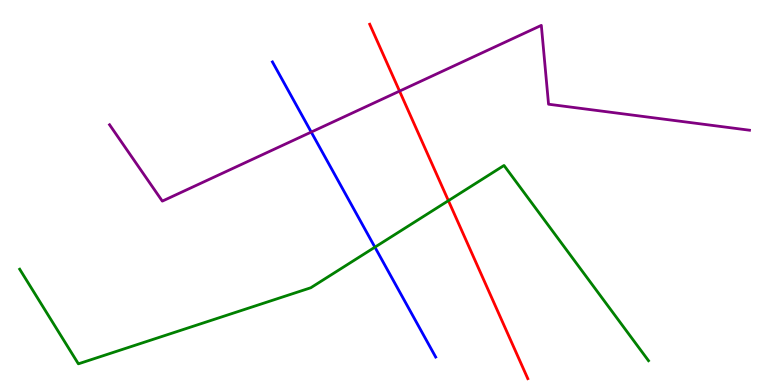[{'lines': ['blue', 'red'], 'intersections': []}, {'lines': ['green', 'red'], 'intersections': [{'x': 5.79, 'y': 4.79}]}, {'lines': ['purple', 'red'], 'intersections': [{'x': 5.16, 'y': 7.63}]}, {'lines': ['blue', 'green'], 'intersections': [{'x': 4.84, 'y': 3.58}]}, {'lines': ['blue', 'purple'], 'intersections': [{'x': 4.02, 'y': 6.57}]}, {'lines': ['green', 'purple'], 'intersections': []}]